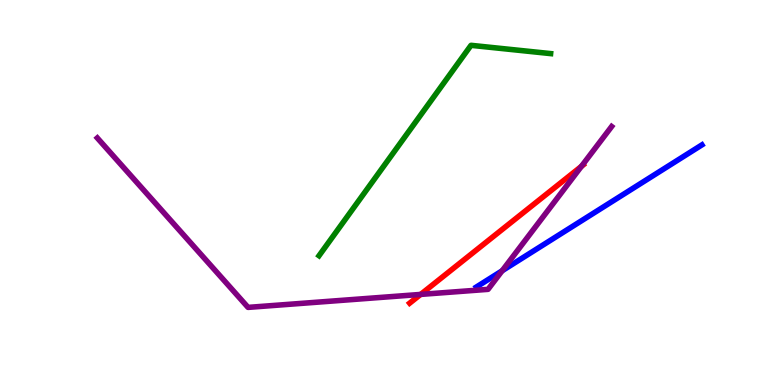[{'lines': ['blue', 'red'], 'intersections': []}, {'lines': ['green', 'red'], 'intersections': []}, {'lines': ['purple', 'red'], 'intersections': [{'x': 5.43, 'y': 2.35}, {'x': 7.5, 'y': 5.68}]}, {'lines': ['blue', 'green'], 'intersections': []}, {'lines': ['blue', 'purple'], 'intersections': [{'x': 6.48, 'y': 2.97}]}, {'lines': ['green', 'purple'], 'intersections': []}]